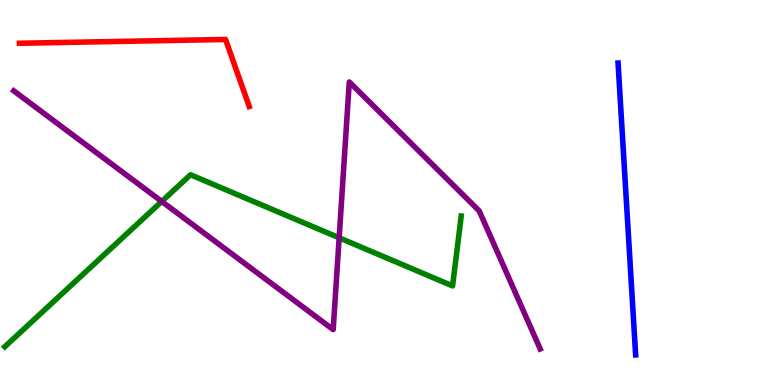[{'lines': ['blue', 'red'], 'intersections': []}, {'lines': ['green', 'red'], 'intersections': []}, {'lines': ['purple', 'red'], 'intersections': []}, {'lines': ['blue', 'green'], 'intersections': []}, {'lines': ['blue', 'purple'], 'intersections': []}, {'lines': ['green', 'purple'], 'intersections': [{'x': 2.09, 'y': 4.77}, {'x': 4.38, 'y': 3.82}]}]